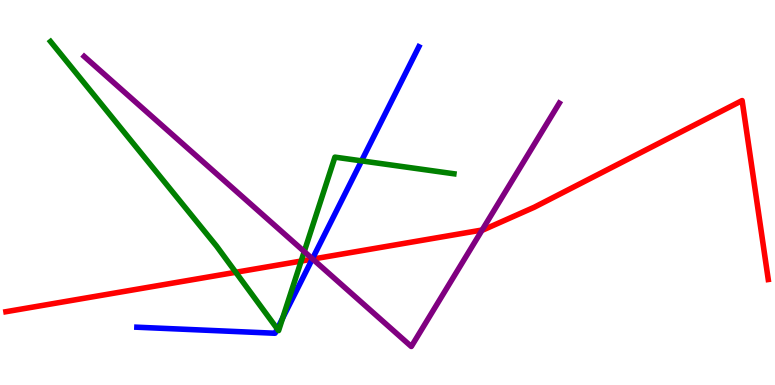[{'lines': ['blue', 'red'], 'intersections': [{'x': 4.03, 'y': 3.27}]}, {'lines': ['green', 'red'], 'intersections': [{'x': 3.04, 'y': 2.93}, {'x': 3.89, 'y': 3.22}]}, {'lines': ['purple', 'red'], 'intersections': [{'x': 4.04, 'y': 3.27}, {'x': 6.22, 'y': 4.03}]}, {'lines': ['blue', 'green'], 'intersections': [{'x': 3.58, 'y': 1.46}, {'x': 3.65, 'y': 1.74}, {'x': 4.67, 'y': 5.82}]}, {'lines': ['blue', 'purple'], 'intersections': [{'x': 4.03, 'y': 3.28}]}, {'lines': ['green', 'purple'], 'intersections': [{'x': 3.93, 'y': 3.47}]}]